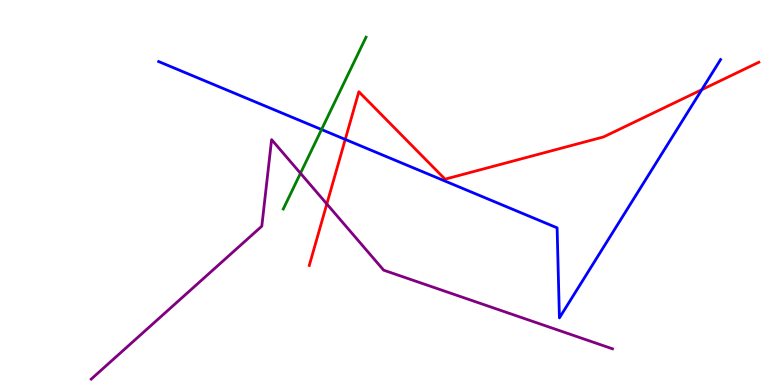[{'lines': ['blue', 'red'], 'intersections': [{'x': 4.45, 'y': 6.38}, {'x': 9.06, 'y': 7.67}]}, {'lines': ['green', 'red'], 'intersections': []}, {'lines': ['purple', 'red'], 'intersections': [{'x': 4.22, 'y': 4.7}]}, {'lines': ['blue', 'green'], 'intersections': [{'x': 4.15, 'y': 6.64}]}, {'lines': ['blue', 'purple'], 'intersections': []}, {'lines': ['green', 'purple'], 'intersections': [{'x': 3.88, 'y': 5.5}]}]